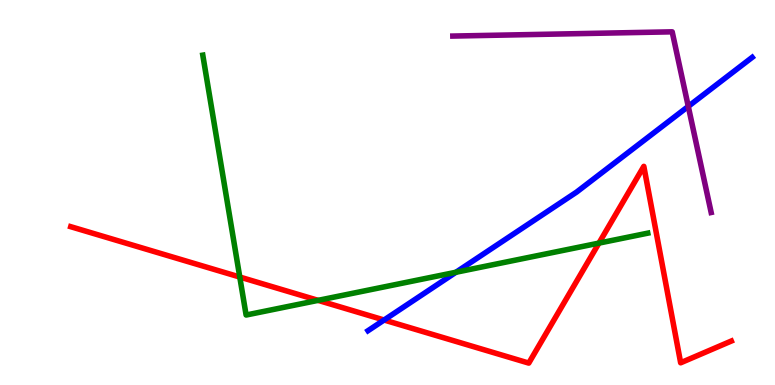[{'lines': ['blue', 'red'], 'intersections': [{'x': 4.96, 'y': 1.69}]}, {'lines': ['green', 'red'], 'intersections': [{'x': 3.09, 'y': 2.8}, {'x': 4.1, 'y': 2.2}, {'x': 7.73, 'y': 3.69}]}, {'lines': ['purple', 'red'], 'intersections': []}, {'lines': ['blue', 'green'], 'intersections': [{'x': 5.88, 'y': 2.93}]}, {'lines': ['blue', 'purple'], 'intersections': [{'x': 8.88, 'y': 7.24}]}, {'lines': ['green', 'purple'], 'intersections': []}]